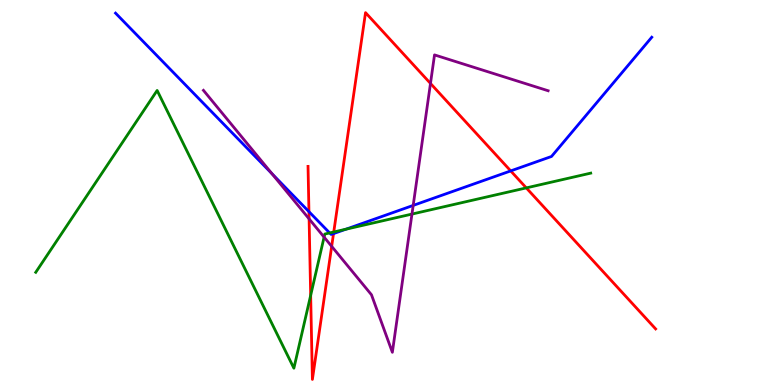[{'lines': ['blue', 'red'], 'intersections': [{'x': 3.99, 'y': 4.5}, {'x': 4.3, 'y': 3.93}, {'x': 6.59, 'y': 5.56}]}, {'lines': ['green', 'red'], 'intersections': [{'x': 4.01, 'y': 2.33}, {'x': 4.31, 'y': 3.97}, {'x': 6.79, 'y': 5.12}]}, {'lines': ['purple', 'red'], 'intersections': [{'x': 3.99, 'y': 4.31}, {'x': 4.28, 'y': 3.6}, {'x': 5.55, 'y': 7.83}]}, {'lines': ['blue', 'green'], 'intersections': [{'x': 4.25, 'y': 3.95}, {'x': 4.46, 'y': 4.05}]}, {'lines': ['blue', 'purple'], 'intersections': [{'x': 3.51, 'y': 5.49}, {'x': 5.33, 'y': 4.66}]}, {'lines': ['green', 'purple'], 'intersections': [{'x': 4.18, 'y': 3.84}, {'x': 5.32, 'y': 4.44}]}]